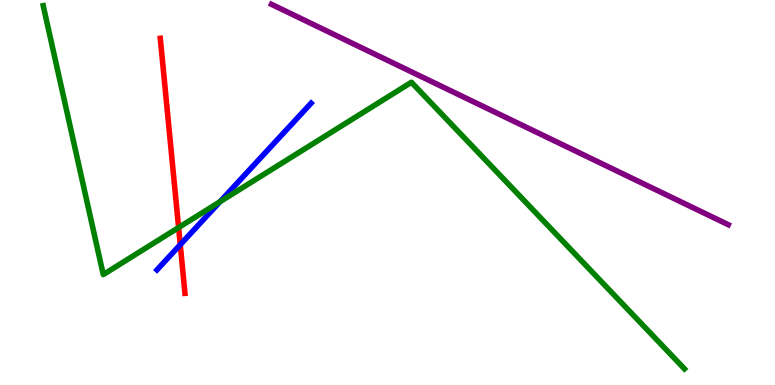[{'lines': ['blue', 'red'], 'intersections': [{'x': 2.33, 'y': 3.64}]}, {'lines': ['green', 'red'], 'intersections': [{'x': 2.3, 'y': 4.09}]}, {'lines': ['purple', 'red'], 'intersections': []}, {'lines': ['blue', 'green'], 'intersections': [{'x': 2.84, 'y': 4.76}]}, {'lines': ['blue', 'purple'], 'intersections': []}, {'lines': ['green', 'purple'], 'intersections': []}]